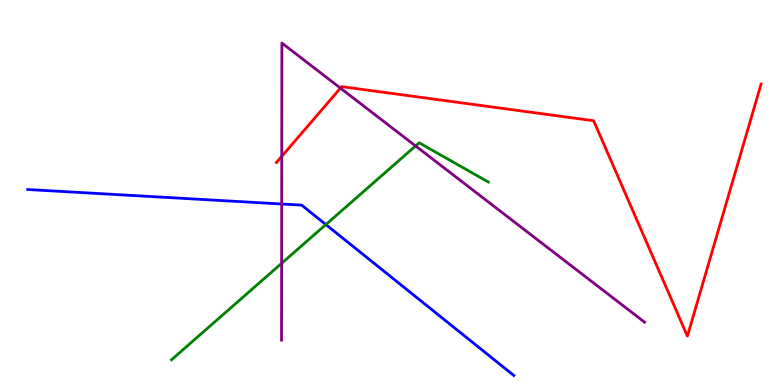[{'lines': ['blue', 'red'], 'intersections': []}, {'lines': ['green', 'red'], 'intersections': []}, {'lines': ['purple', 'red'], 'intersections': [{'x': 3.64, 'y': 5.94}, {'x': 4.39, 'y': 7.71}]}, {'lines': ['blue', 'green'], 'intersections': [{'x': 4.2, 'y': 4.17}]}, {'lines': ['blue', 'purple'], 'intersections': [{'x': 3.63, 'y': 4.7}]}, {'lines': ['green', 'purple'], 'intersections': [{'x': 3.63, 'y': 3.16}, {'x': 5.36, 'y': 6.21}]}]